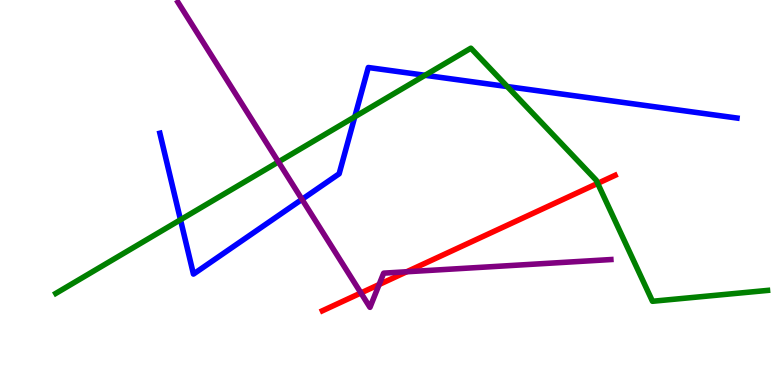[{'lines': ['blue', 'red'], 'intersections': []}, {'lines': ['green', 'red'], 'intersections': [{'x': 7.71, 'y': 5.24}]}, {'lines': ['purple', 'red'], 'intersections': [{'x': 4.66, 'y': 2.39}, {'x': 4.89, 'y': 2.61}, {'x': 5.25, 'y': 2.94}]}, {'lines': ['blue', 'green'], 'intersections': [{'x': 2.33, 'y': 4.29}, {'x': 4.58, 'y': 6.97}, {'x': 5.48, 'y': 8.04}, {'x': 6.55, 'y': 7.75}]}, {'lines': ['blue', 'purple'], 'intersections': [{'x': 3.9, 'y': 4.82}]}, {'lines': ['green', 'purple'], 'intersections': [{'x': 3.59, 'y': 5.79}]}]